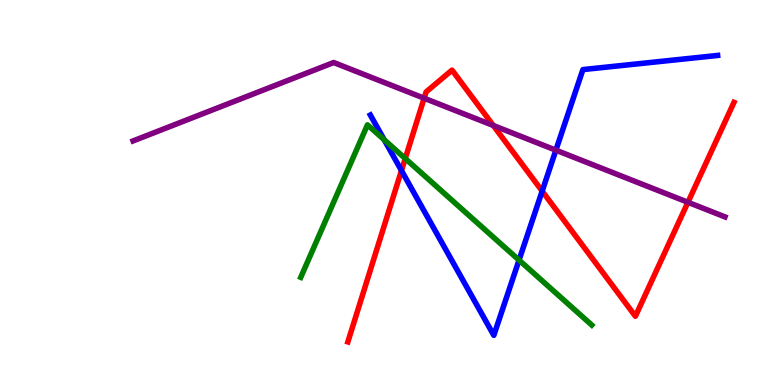[{'lines': ['blue', 'red'], 'intersections': [{'x': 5.18, 'y': 5.57}, {'x': 7.0, 'y': 5.04}]}, {'lines': ['green', 'red'], 'intersections': [{'x': 5.23, 'y': 5.88}]}, {'lines': ['purple', 'red'], 'intersections': [{'x': 5.47, 'y': 7.45}, {'x': 6.36, 'y': 6.74}, {'x': 8.88, 'y': 4.75}]}, {'lines': ['blue', 'green'], 'intersections': [{'x': 4.96, 'y': 6.37}, {'x': 6.7, 'y': 3.24}]}, {'lines': ['blue', 'purple'], 'intersections': [{'x': 7.17, 'y': 6.1}]}, {'lines': ['green', 'purple'], 'intersections': []}]